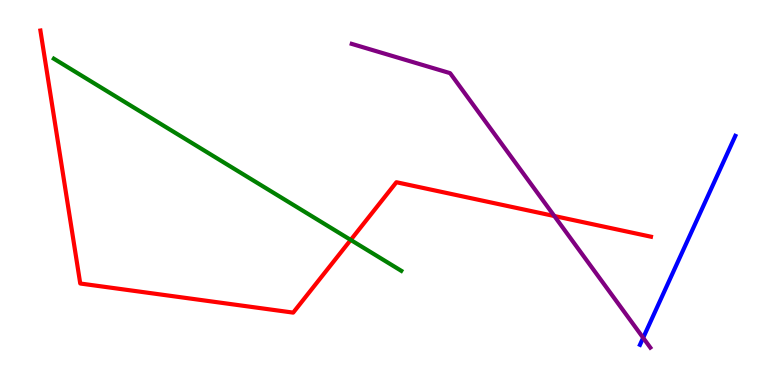[{'lines': ['blue', 'red'], 'intersections': []}, {'lines': ['green', 'red'], 'intersections': [{'x': 4.53, 'y': 3.77}]}, {'lines': ['purple', 'red'], 'intersections': [{'x': 7.15, 'y': 4.39}]}, {'lines': ['blue', 'green'], 'intersections': []}, {'lines': ['blue', 'purple'], 'intersections': [{'x': 8.3, 'y': 1.23}]}, {'lines': ['green', 'purple'], 'intersections': []}]